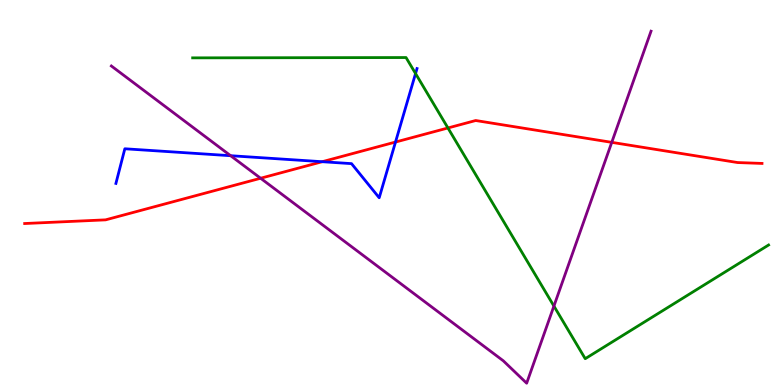[{'lines': ['blue', 'red'], 'intersections': [{'x': 4.16, 'y': 5.8}, {'x': 5.1, 'y': 6.31}]}, {'lines': ['green', 'red'], 'intersections': [{'x': 5.78, 'y': 6.68}]}, {'lines': ['purple', 'red'], 'intersections': [{'x': 3.36, 'y': 5.37}, {'x': 7.89, 'y': 6.3}]}, {'lines': ['blue', 'green'], 'intersections': [{'x': 5.36, 'y': 8.09}]}, {'lines': ['blue', 'purple'], 'intersections': [{'x': 2.98, 'y': 5.96}]}, {'lines': ['green', 'purple'], 'intersections': [{'x': 7.15, 'y': 2.05}]}]